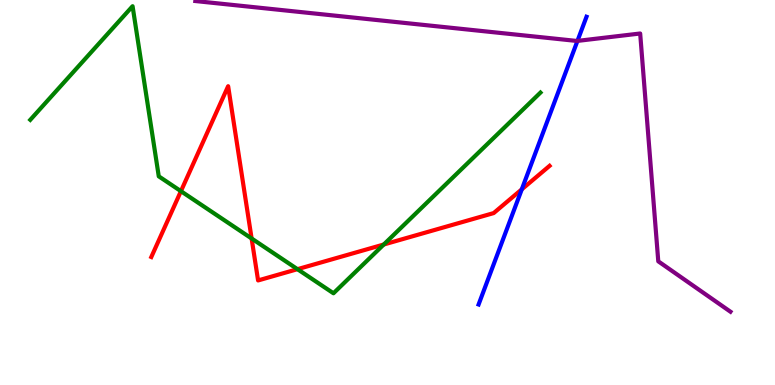[{'lines': ['blue', 'red'], 'intersections': [{'x': 6.73, 'y': 5.08}]}, {'lines': ['green', 'red'], 'intersections': [{'x': 2.33, 'y': 5.03}, {'x': 3.25, 'y': 3.81}, {'x': 3.84, 'y': 3.01}, {'x': 4.95, 'y': 3.65}]}, {'lines': ['purple', 'red'], 'intersections': []}, {'lines': ['blue', 'green'], 'intersections': []}, {'lines': ['blue', 'purple'], 'intersections': [{'x': 7.45, 'y': 8.94}]}, {'lines': ['green', 'purple'], 'intersections': []}]